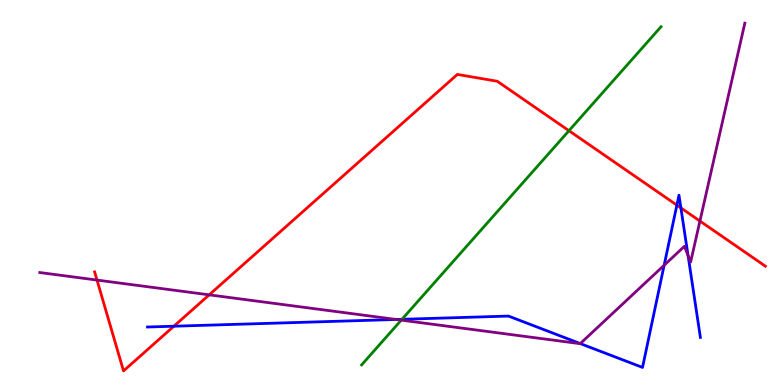[{'lines': ['blue', 'red'], 'intersections': [{'x': 2.24, 'y': 1.53}, {'x': 8.73, 'y': 4.67}, {'x': 8.79, 'y': 4.6}]}, {'lines': ['green', 'red'], 'intersections': [{'x': 7.34, 'y': 6.6}]}, {'lines': ['purple', 'red'], 'intersections': [{'x': 1.25, 'y': 2.73}, {'x': 2.7, 'y': 2.34}, {'x': 9.03, 'y': 4.26}]}, {'lines': ['blue', 'green'], 'intersections': [{'x': 5.19, 'y': 1.71}]}, {'lines': ['blue', 'purple'], 'intersections': [{'x': 5.11, 'y': 1.7}, {'x': 7.49, 'y': 1.08}, {'x': 8.57, 'y': 3.11}, {'x': 8.88, 'y': 3.36}]}, {'lines': ['green', 'purple'], 'intersections': [{'x': 5.18, 'y': 1.69}]}]